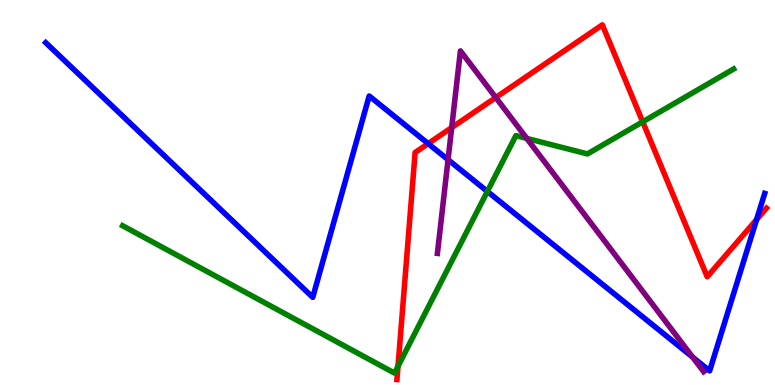[{'lines': ['blue', 'red'], 'intersections': [{'x': 5.52, 'y': 6.27}, {'x': 9.76, 'y': 4.3}]}, {'lines': ['green', 'red'], 'intersections': [{'x': 5.14, 'y': 0.486}, {'x': 8.29, 'y': 6.84}]}, {'lines': ['purple', 'red'], 'intersections': [{'x': 5.83, 'y': 6.69}, {'x': 6.4, 'y': 7.47}]}, {'lines': ['blue', 'green'], 'intersections': [{'x': 6.29, 'y': 5.03}]}, {'lines': ['blue', 'purple'], 'intersections': [{'x': 5.78, 'y': 5.85}, {'x': 8.94, 'y': 0.723}]}, {'lines': ['green', 'purple'], 'intersections': [{'x': 6.8, 'y': 6.41}]}]